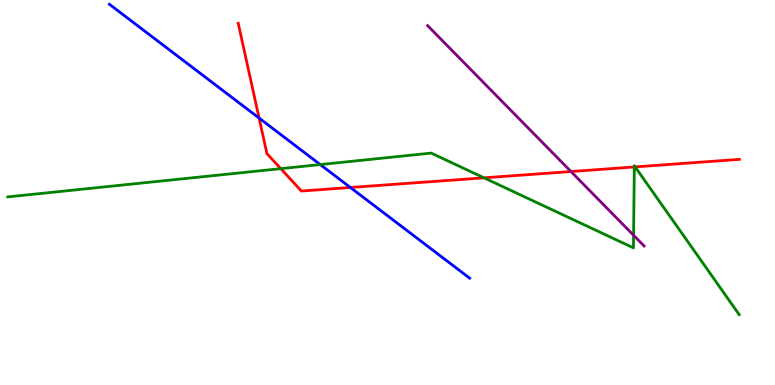[{'lines': ['blue', 'red'], 'intersections': [{'x': 3.34, 'y': 6.93}, {'x': 4.52, 'y': 5.13}]}, {'lines': ['green', 'red'], 'intersections': [{'x': 3.62, 'y': 5.62}, {'x': 6.25, 'y': 5.38}, {'x': 8.18, 'y': 5.66}, {'x': 8.2, 'y': 5.66}]}, {'lines': ['purple', 'red'], 'intersections': [{'x': 7.37, 'y': 5.54}]}, {'lines': ['blue', 'green'], 'intersections': [{'x': 4.13, 'y': 5.73}]}, {'lines': ['blue', 'purple'], 'intersections': []}, {'lines': ['green', 'purple'], 'intersections': [{'x': 8.18, 'y': 3.89}]}]